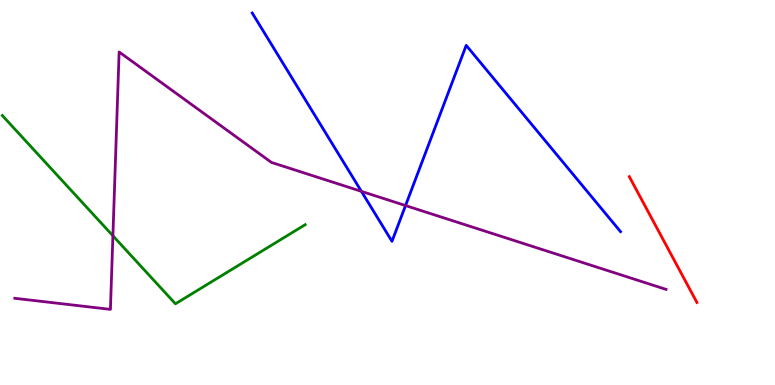[{'lines': ['blue', 'red'], 'intersections': []}, {'lines': ['green', 'red'], 'intersections': []}, {'lines': ['purple', 'red'], 'intersections': []}, {'lines': ['blue', 'green'], 'intersections': []}, {'lines': ['blue', 'purple'], 'intersections': [{'x': 4.66, 'y': 5.03}, {'x': 5.23, 'y': 4.66}]}, {'lines': ['green', 'purple'], 'intersections': [{'x': 1.46, 'y': 3.88}]}]